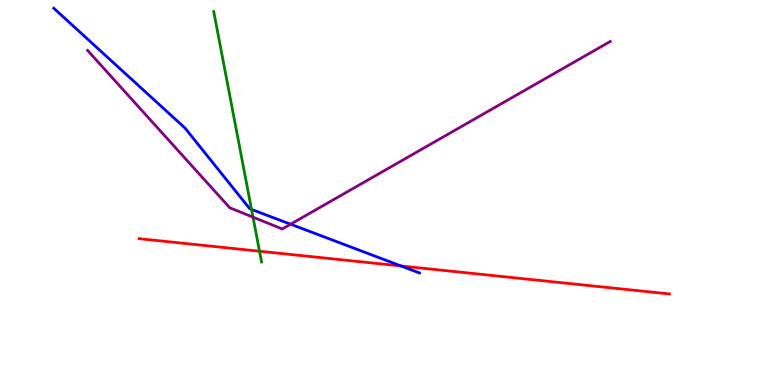[{'lines': ['blue', 'red'], 'intersections': [{'x': 5.17, 'y': 3.09}]}, {'lines': ['green', 'red'], 'intersections': [{'x': 3.35, 'y': 3.47}]}, {'lines': ['purple', 'red'], 'intersections': []}, {'lines': ['blue', 'green'], 'intersections': [{'x': 3.25, 'y': 4.56}]}, {'lines': ['blue', 'purple'], 'intersections': [{'x': 3.75, 'y': 4.18}]}, {'lines': ['green', 'purple'], 'intersections': [{'x': 3.26, 'y': 4.36}]}]